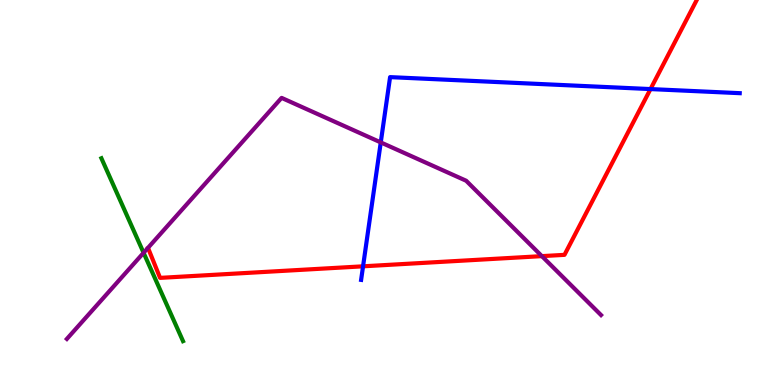[{'lines': ['blue', 'red'], 'intersections': [{'x': 4.68, 'y': 3.08}, {'x': 8.39, 'y': 7.69}]}, {'lines': ['green', 'red'], 'intersections': []}, {'lines': ['purple', 'red'], 'intersections': [{'x': 6.99, 'y': 3.35}]}, {'lines': ['blue', 'green'], 'intersections': []}, {'lines': ['blue', 'purple'], 'intersections': [{'x': 4.91, 'y': 6.3}]}, {'lines': ['green', 'purple'], 'intersections': [{'x': 1.85, 'y': 3.43}]}]